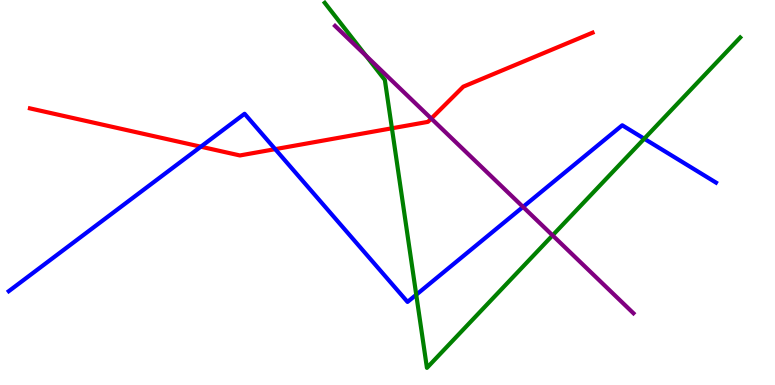[{'lines': ['blue', 'red'], 'intersections': [{'x': 2.59, 'y': 6.19}, {'x': 3.55, 'y': 6.13}]}, {'lines': ['green', 'red'], 'intersections': [{'x': 5.06, 'y': 6.67}]}, {'lines': ['purple', 'red'], 'intersections': [{'x': 5.56, 'y': 6.92}]}, {'lines': ['blue', 'green'], 'intersections': [{'x': 5.37, 'y': 2.34}, {'x': 8.31, 'y': 6.4}]}, {'lines': ['blue', 'purple'], 'intersections': [{'x': 6.75, 'y': 4.63}]}, {'lines': ['green', 'purple'], 'intersections': [{'x': 4.72, 'y': 8.56}, {'x': 7.13, 'y': 3.89}]}]